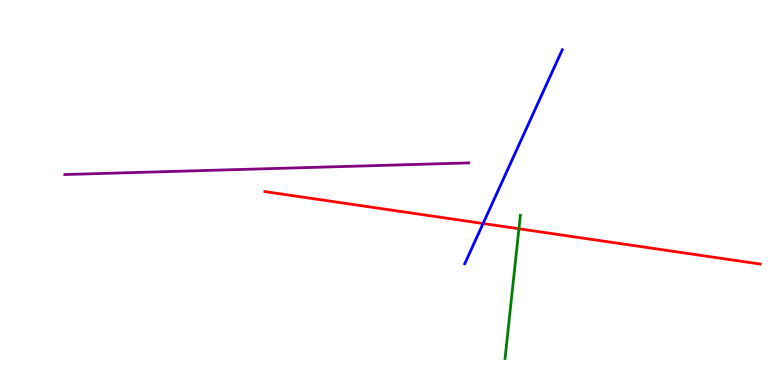[{'lines': ['blue', 'red'], 'intersections': [{'x': 6.23, 'y': 4.19}]}, {'lines': ['green', 'red'], 'intersections': [{'x': 6.7, 'y': 4.06}]}, {'lines': ['purple', 'red'], 'intersections': []}, {'lines': ['blue', 'green'], 'intersections': []}, {'lines': ['blue', 'purple'], 'intersections': []}, {'lines': ['green', 'purple'], 'intersections': []}]